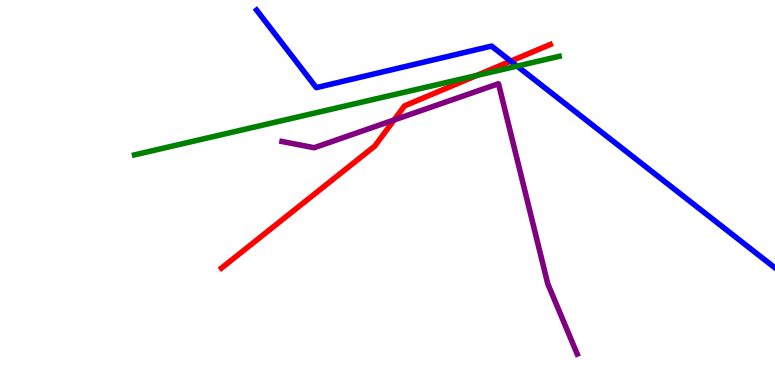[{'lines': ['blue', 'red'], 'intersections': [{'x': 6.59, 'y': 8.41}]}, {'lines': ['green', 'red'], 'intersections': [{'x': 6.15, 'y': 8.04}]}, {'lines': ['purple', 'red'], 'intersections': [{'x': 5.08, 'y': 6.88}]}, {'lines': ['blue', 'green'], 'intersections': [{'x': 6.67, 'y': 8.28}]}, {'lines': ['blue', 'purple'], 'intersections': []}, {'lines': ['green', 'purple'], 'intersections': []}]